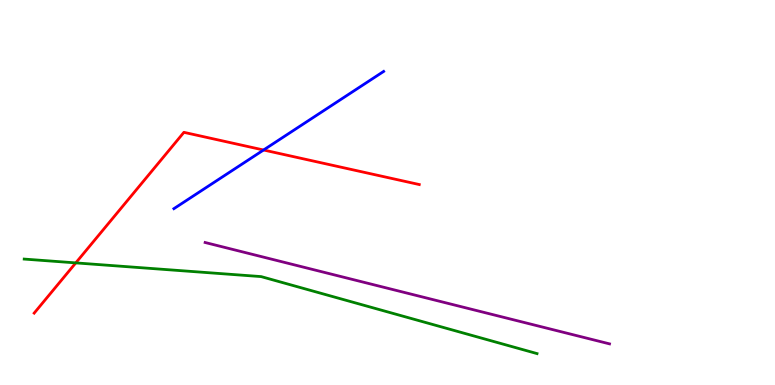[{'lines': ['blue', 'red'], 'intersections': [{'x': 3.4, 'y': 6.1}]}, {'lines': ['green', 'red'], 'intersections': [{'x': 0.978, 'y': 3.17}]}, {'lines': ['purple', 'red'], 'intersections': []}, {'lines': ['blue', 'green'], 'intersections': []}, {'lines': ['blue', 'purple'], 'intersections': []}, {'lines': ['green', 'purple'], 'intersections': []}]